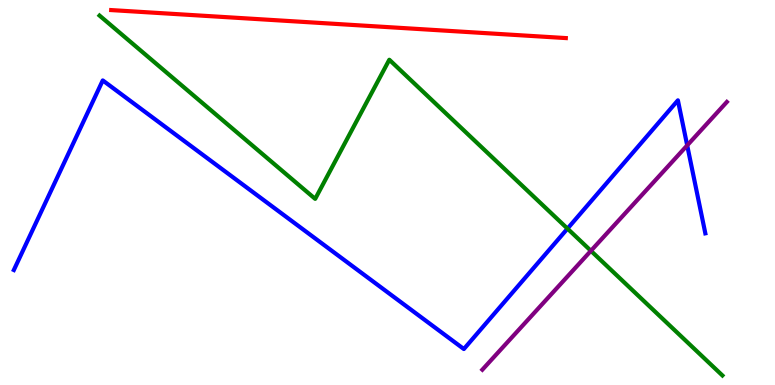[{'lines': ['blue', 'red'], 'intersections': []}, {'lines': ['green', 'red'], 'intersections': []}, {'lines': ['purple', 'red'], 'intersections': []}, {'lines': ['blue', 'green'], 'intersections': [{'x': 7.32, 'y': 4.06}]}, {'lines': ['blue', 'purple'], 'intersections': [{'x': 8.87, 'y': 6.22}]}, {'lines': ['green', 'purple'], 'intersections': [{'x': 7.62, 'y': 3.49}]}]